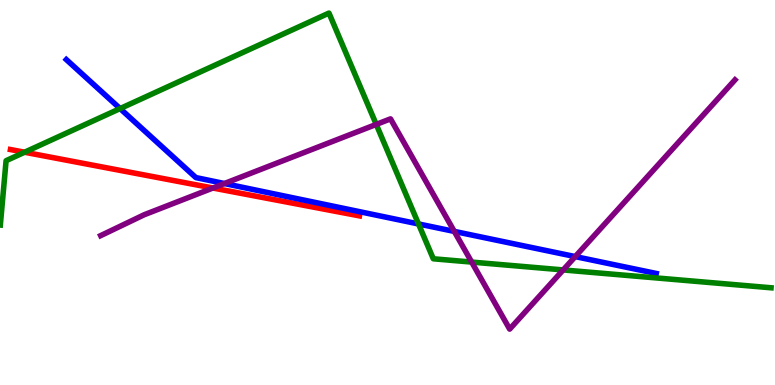[{'lines': ['blue', 'red'], 'intersections': []}, {'lines': ['green', 'red'], 'intersections': [{'x': 0.317, 'y': 6.05}]}, {'lines': ['purple', 'red'], 'intersections': [{'x': 2.75, 'y': 5.12}]}, {'lines': ['blue', 'green'], 'intersections': [{'x': 1.55, 'y': 7.18}, {'x': 5.4, 'y': 4.18}]}, {'lines': ['blue', 'purple'], 'intersections': [{'x': 2.9, 'y': 5.23}, {'x': 5.86, 'y': 3.99}, {'x': 7.42, 'y': 3.34}]}, {'lines': ['green', 'purple'], 'intersections': [{'x': 4.85, 'y': 6.77}, {'x': 6.09, 'y': 3.19}, {'x': 7.27, 'y': 2.99}]}]